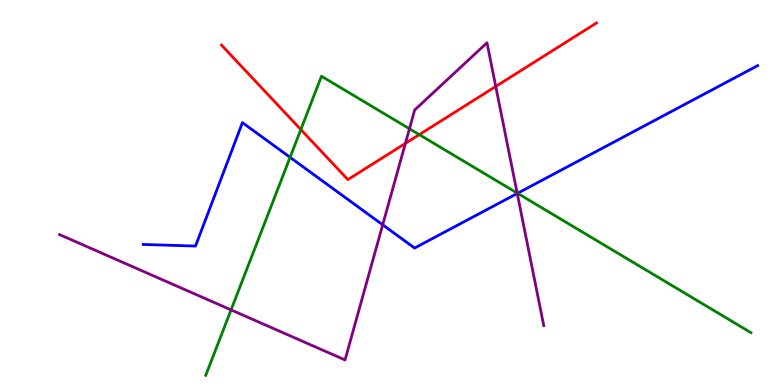[{'lines': ['blue', 'red'], 'intersections': []}, {'lines': ['green', 'red'], 'intersections': [{'x': 3.88, 'y': 6.64}, {'x': 5.41, 'y': 6.5}]}, {'lines': ['purple', 'red'], 'intersections': [{'x': 5.23, 'y': 6.28}, {'x': 6.4, 'y': 7.75}]}, {'lines': ['blue', 'green'], 'intersections': [{'x': 3.74, 'y': 5.91}, {'x': 6.68, 'y': 4.98}]}, {'lines': ['blue', 'purple'], 'intersections': [{'x': 4.94, 'y': 4.16}, {'x': 6.67, 'y': 4.97}]}, {'lines': ['green', 'purple'], 'intersections': [{'x': 2.98, 'y': 1.95}, {'x': 5.28, 'y': 6.66}, {'x': 6.67, 'y': 4.99}]}]